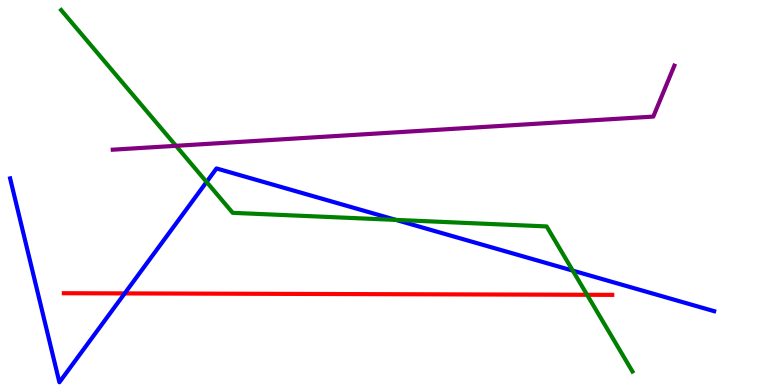[{'lines': ['blue', 'red'], 'intersections': [{'x': 1.61, 'y': 2.38}]}, {'lines': ['green', 'red'], 'intersections': [{'x': 7.58, 'y': 2.34}]}, {'lines': ['purple', 'red'], 'intersections': []}, {'lines': ['blue', 'green'], 'intersections': [{'x': 2.67, 'y': 5.27}, {'x': 5.11, 'y': 4.29}, {'x': 7.39, 'y': 2.97}]}, {'lines': ['blue', 'purple'], 'intersections': []}, {'lines': ['green', 'purple'], 'intersections': [{'x': 2.27, 'y': 6.21}]}]